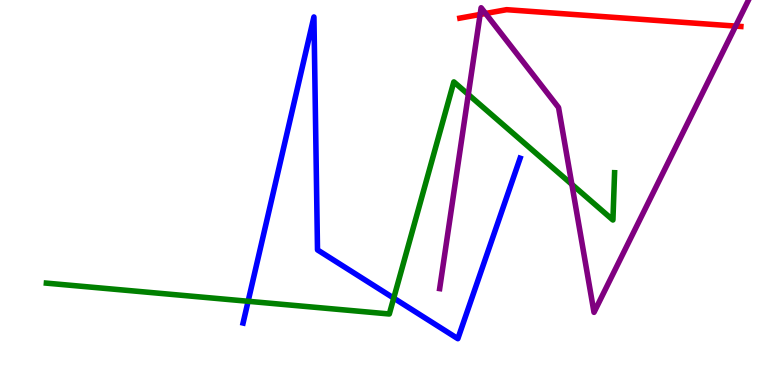[{'lines': ['blue', 'red'], 'intersections': []}, {'lines': ['green', 'red'], 'intersections': []}, {'lines': ['purple', 'red'], 'intersections': [{'x': 6.2, 'y': 9.62}, {'x': 6.27, 'y': 9.65}, {'x': 9.49, 'y': 9.32}]}, {'lines': ['blue', 'green'], 'intersections': [{'x': 3.2, 'y': 2.17}, {'x': 5.08, 'y': 2.26}]}, {'lines': ['blue', 'purple'], 'intersections': []}, {'lines': ['green', 'purple'], 'intersections': [{'x': 6.04, 'y': 7.55}, {'x': 7.38, 'y': 5.21}]}]